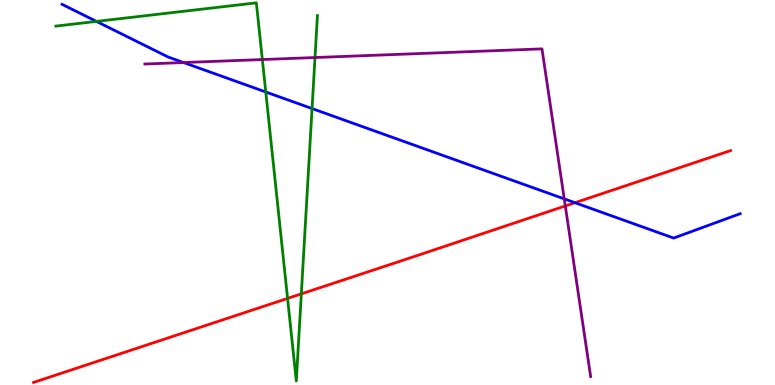[{'lines': ['blue', 'red'], 'intersections': [{'x': 7.42, 'y': 4.73}]}, {'lines': ['green', 'red'], 'intersections': [{'x': 3.71, 'y': 2.25}, {'x': 3.89, 'y': 2.37}]}, {'lines': ['purple', 'red'], 'intersections': [{'x': 7.29, 'y': 4.65}]}, {'lines': ['blue', 'green'], 'intersections': [{'x': 1.24, 'y': 9.44}, {'x': 3.43, 'y': 7.61}, {'x': 4.03, 'y': 7.18}]}, {'lines': ['blue', 'purple'], 'intersections': [{'x': 2.37, 'y': 8.38}, {'x': 7.28, 'y': 4.83}]}, {'lines': ['green', 'purple'], 'intersections': [{'x': 3.39, 'y': 8.45}, {'x': 4.06, 'y': 8.51}]}]